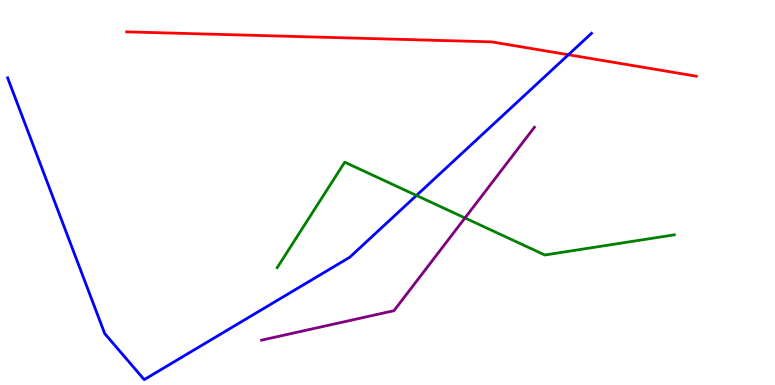[{'lines': ['blue', 'red'], 'intersections': [{'x': 7.33, 'y': 8.58}]}, {'lines': ['green', 'red'], 'intersections': []}, {'lines': ['purple', 'red'], 'intersections': []}, {'lines': ['blue', 'green'], 'intersections': [{'x': 5.37, 'y': 4.92}]}, {'lines': ['blue', 'purple'], 'intersections': []}, {'lines': ['green', 'purple'], 'intersections': [{'x': 6.0, 'y': 4.34}]}]